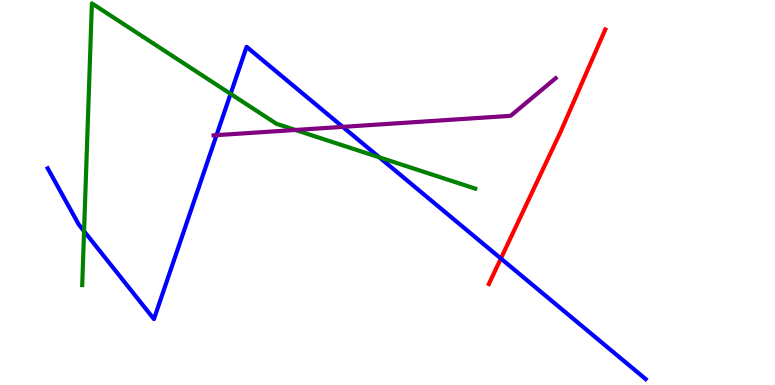[{'lines': ['blue', 'red'], 'intersections': [{'x': 6.46, 'y': 3.29}]}, {'lines': ['green', 'red'], 'intersections': []}, {'lines': ['purple', 'red'], 'intersections': []}, {'lines': ['blue', 'green'], 'intersections': [{'x': 1.08, 'y': 4.0}, {'x': 2.98, 'y': 7.56}, {'x': 4.9, 'y': 5.91}]}, {'lines': ['blue', 'purple'], 'intersections': [{'x': 2.79, 'y': 6.49}, {'x': 4.42, 'y': 6.7}]}, {'lines': ['green', 'purple'], 'intersections': [{'x': 3.81, 'y': 6.62}]}]